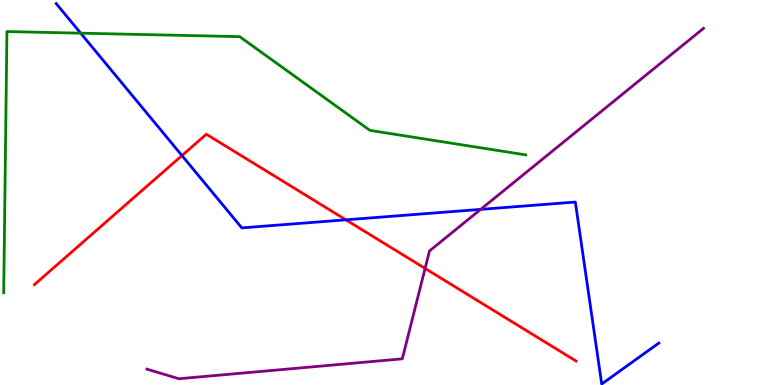[{'lines': ['blue', 'red'], 'intersections': [{'x': 2.35, 'y': 5.96}, {'x': 4.46, 'y': 4.29}]}, {'lines': ['green', 'red'], 'intersections': []}, {'lines': ['purple', 'red'], 'intersections': [{'x': 5.49, 'y': 3.03}]}, {'lines': ['blue', 'green'], 'intersections': [{'x': 1.04, 'y': 9.14}]}, {'lines': ['blue', 'purple'], 'intersections': [{'x': 6.2, 'y': 4.56}]}, {'lines': ['green', 'purple'], 'intersections': []}]